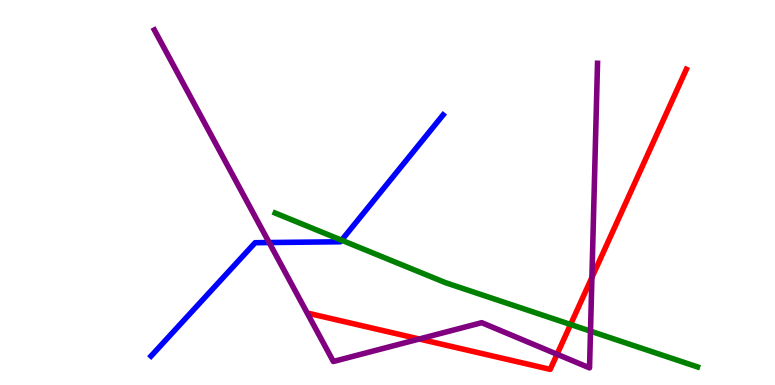[{'lines': ['blue', 'red'], 'intersections': []}, {'lines': ['green', 'red'], 'intersections': [{'x': 7.36, 'y': 1.57}]}, {'lines': ['purple', 'red'], 'intersections': [{'x': 5.41, 'y': 1.19}, {'x': 7.19, 'y': 0.798}, {'x': 7.64, 'y': 2.79}]}, {'lines': ['blue', 'green'], 'intersections': [{'x': 4.41, 'y': 3.76}]}, {'lines': ['blue', 'purple'], 'intersections': [{'x': 3.47, 'y': 3.7}]}, {'lines': ['green', 'purple'], 'intersections': [{'x': 7.62, 'y': 1.4}]}]